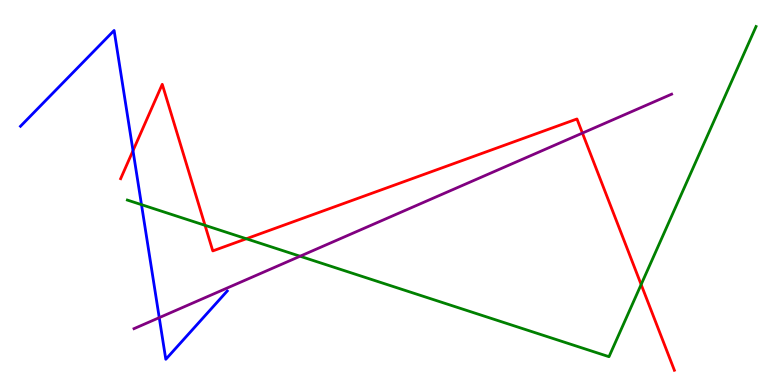[{'lines': ['blue', 'red'], 'intersections': [{'x': 1.72, 'y': 6.09}]}, {'lines': ['green', 'red'], 'intersections': [{'x': 2.65, 'y': 4.15}, {'x': 3.18, 'y': 3.8}, {'x': 8.27, 'y': 2.61}]}, {'lines': ['purple', 'red'], 'intersections': [{'x': 7.52, 'y': 6.54}]}, {'lines': ['blue', 'green'], 'intersections': [{'x': 1.83, 'y': 4.68}]}, {'lines': ['blue', 'purple'], 'intersections': [{'x': 2.05, 'y': 1.75}]}, {'lines': ['green', 'purple'], 'intersections': [{'x': 3.87, 'y': 3.34}]}]